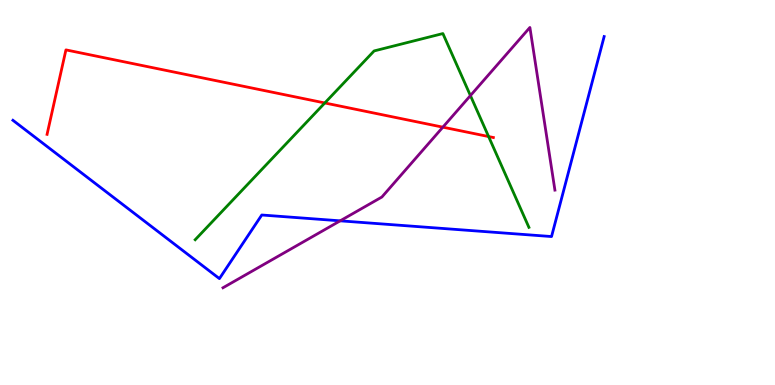[{'lines': ['blue', 'red'], 'intersections': []}, {'lines': ['green', 'red'], 'intersections': [{'x': 4.19, 'y': 7.33}, {'x': 6.3, 'y': 6.45}]}, {'lines': ['purple', 'red'], 'intersections': [{'x': 5.71, 'y': 6.7}]}, {'lines': ['blue', 'green'], 'intersections': []}, {'lines': ['blue', 'purple'], 'intersections': [{'x': 4.39, 'y': 4.26}]}, {'lines': ['green', 'purple'], 'intersections': [{'x': 6.07, 'y': 7.52}]}]